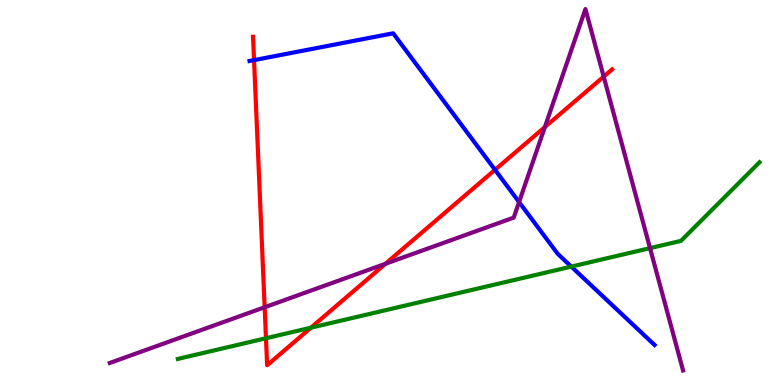[{'lines': ['blue', 'red'], 'intersections': [{'x': 3.28, 'y': 8.44}, {'x': 6.39, 'y': 5.59}]}, {'lines': ['green', 'red'], 'intersections': [{'x': 3.43, 'y': 1.21}, {'x': 4.01, 'y': 1.49}]}, {'lines': ['purple', 'red'], 'intersections': [{'x': 3.41, 'y': 2.02}, {'x': 4.97, 'y': 3.15}, {'x': 7.03, 'y': 6.7}, {'x': 7.79, 'y': 8.01}]}, {'lines': ['blue', 'green'], 'intersections': [{'x': 7.37, 'y': 3.08}]}, {'lines': ['blue', 'purple'], 'intersections': [{'x': 6.7, 'y': 4.75}]}, {'lines': ['green', 'purple'], 'intersections': [{'x': 8.39, 'y': 3.55}]}]